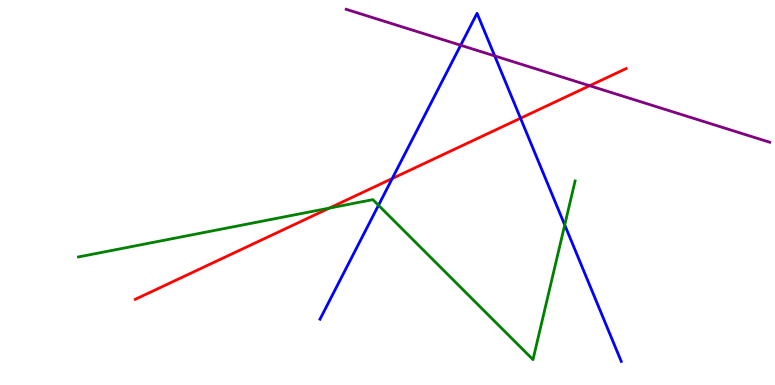[{'lines': ['blue', 'red'], 'intersections': [{'x': 5.06, 'y': 5.36}, {'x': 6.72, 'y': 6.93}]}, {'lines': ['green', 'red'], 'intersections': [{'x': 4.25, 'y': 4.59}]}, {'lines': ['purple', 'red'], 'intersections': [{'x': 7.61, 'y': 7.77}]}, {'lines': ['blue', 'green'], 'intersections': [{'x': 4.88, 'y': 4.67}, {'x': 7.29, 'y': 4.16}]}, {'lines': ['blue', 'purple'], 'intersections': [{'x': 5.94, 'y': 8.82}, {'x': 6.38, 'y': 8.55}]}, {'lines': ['green', 'purple'], 'intersections': []}]